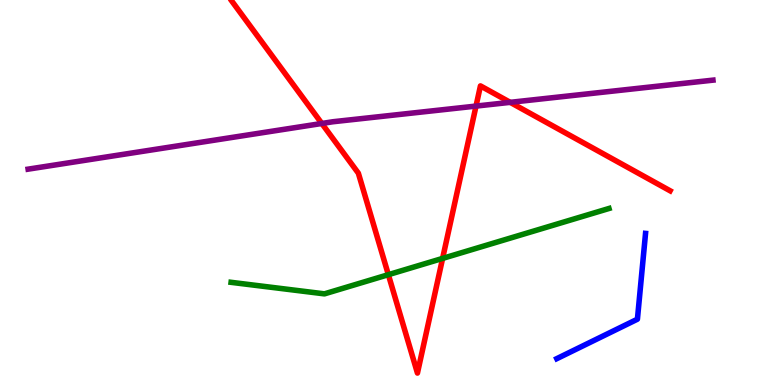[{'lines': ['blue', 'red'], 'intersections': []}, {'lines': ['green', 'red'], 'intersections': [{'x': 5.01, 'y': 2.87}, {'x': 5.71, 'y': 3.29}]}, {'lines': ['purple', 'red'], 'intersections': [{'x': 4.15, 'y': 6.79}, {'x': 6.14, 'y': 7.24}, {'x': 6.58, 'y': 7.34}]}, {'lines': ['blue', 'green'], 'intersections': []}, {'lines': ['blue', 'purple'], 'intersections': []}, {'lines': ['green', 'purple'], 'intersections': []}]